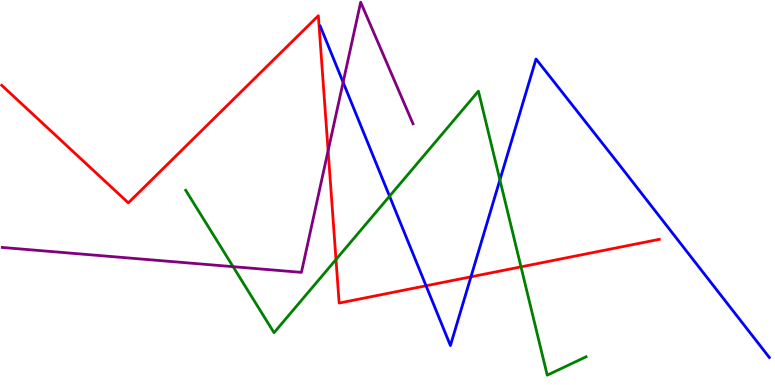[{'lines': ['blue', 'red'], 'intersections': [{'x': 5.5, 'y': 2.58}, {'x': 6.08, 'y': 2.81}]}, {'lines': ['green', 'red'], 'intersections': [{'x': 4.34, 'y': 3.26}, {'x': 6.72, 'y': 3.07}]}, {'lines': ['purple', 'red'], 'intersections': [{'x': 4.23, 'y': 6.09}]}, {'lines': ['blue', 'green'], 'intersections': [{'x': 5.03, 'y': 4.9}, {'x': 6.45, 'y': 5.33}]}, {'lines': ['blue', 'purple'], 'intersections': [{'x': 4.43, 'y': 7.86}]}, {'lines': ['green', 'purple'], 'intersections': [{'x': 3.01, 'y': 3.07}]}]